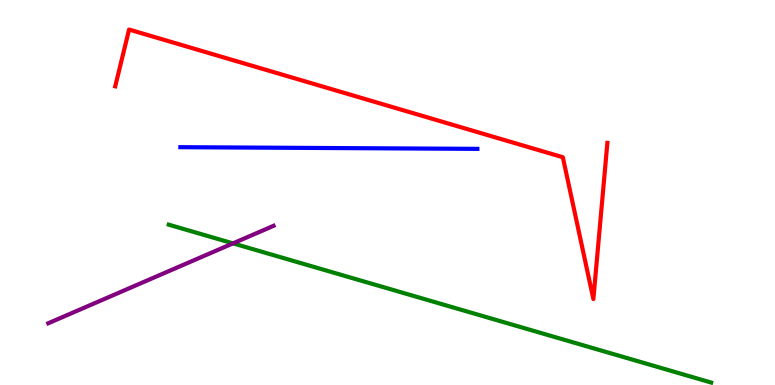[{'lines': ['blue', 'red'], 'intersections': []}, {'lines': ['green', 'red'], 'intersections': []}, {'lines': ['purple', 'red'], 'intersections': []}, {'lines': ['blue', 'green'], 'intersections': []}, {'lines': ['blue', 'purple'], 'intersections': []}, {'lines': ['green', 'purple'], 'intersections': [{'x': 3.01, 'y': 3.68}]}]